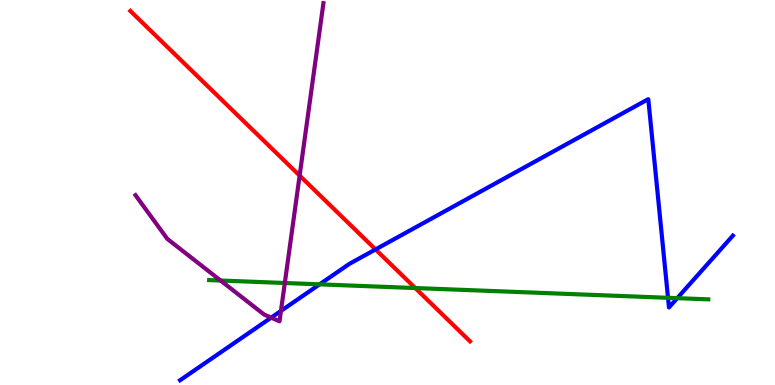[{'lines': ['blue', 'red'], 'intersections': [{'x': 4.85, 'y': 3.52}]}, {'lines': ['green', 'red'], 'intersections': [{'x': 5.36, 'y': 2.52}]}, {'lines': ['purple', 'red'], 'intersections': [{'x': 3.87, 'y': 5.44}]}, {'lines': ['blue', 'green'], 'intersections': [{'x': 4.12, 'y': 2.61}, {'x': 8.62, 'y': 2.26}, {'x': 8.74, 'y': 2.26}]}, {'lines': ['blue', 'purple'], 'intersections': [{'x': 3.5, 'y': 1.75}, {'x': 3.63, 'y': 1.92}]}, {'lines': ['green', 'purple'], 'intersections': [{'x': 2.85, 'y': 2.71}, {'x': 3.67, 'y': 2.65}]}]